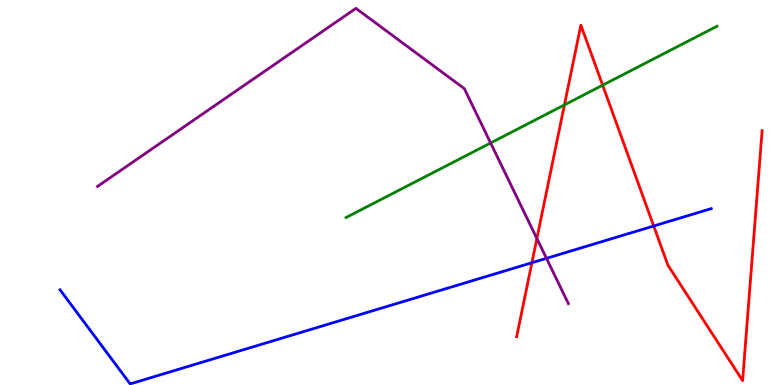[{'lines': ['blue', 'red'], 'intersections': [{'x': 6.86, 'y': 3.18}, {'x': 8.43, 'y': 4.13}]}, {'lines': ['green', 'red'], 'intersections': [{'x': 7.28, 'y': 7.28}, {'x': 7.78, 'y': 7.79}]}, {'lines': ['purple', 'red'], 'intersections': [{'x': 6.93, 'y': 3.8}]}, {'lines': ['blue', 'green'], 'intersections': []}, {'lines': ['blue', 'purple'], 'intersections': [{'x': 7.05, 'y': 3.29}]}, {'lines': ['green', 'purple'], 'intersections': [{'x': 6.33, 'y': 6.29}]}]